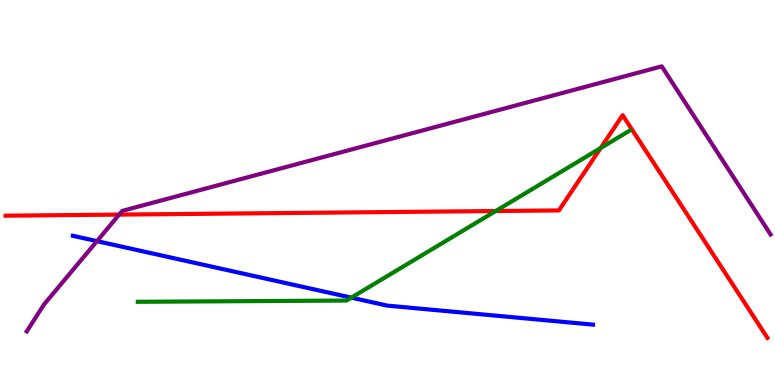[{'lines': ['blue', 'red'], 'intersections': []}, {'lines': ['green', 'red'], 'intersections': [{'x': 6.4, 'y': 4.52}, {'x': 7.75, 'y': 6.15}]}, {'lines': ['purple', 'red'], 'intersections': [{'x': 1.54, 'y': 4.43}]}, {'lines': ['blue', 'green'], 'intersections': [{'x': 4.53, 'y': 2.27}]}, {'lines': ['blue', 'purple'], 'intersections': [{'x': 1.25, 'y': 3.74}]}, {'lines': ['green', 'purple'], 'intersections': []}]